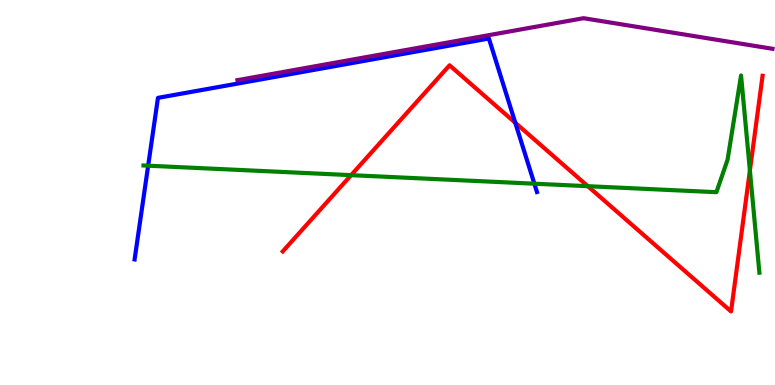[{'lines': ['blue', 'red'], 'intersections': [{'x': 6.65, 'y': 6.81}]}, {'lines': ['green', 'red'], 'intersections': [{'x': 4.53, 'y': 5.45}, {'x': 7.58, 'y': 5.16}, {'x': 9.68, 'y': 5.57}]}, {'lines': ['purple', 'red'], 'intersections': []}, {'lines': ['blue', 'green'], 'intersections': [{'x': 1.91, 'y': 5.7}, {'x': 6.9, 'y': 5.23}]}, {'lines': ['blue', 'purple'], 'intersections': []}, {'lines': ['green', 'purple'], 'intersections': []}]